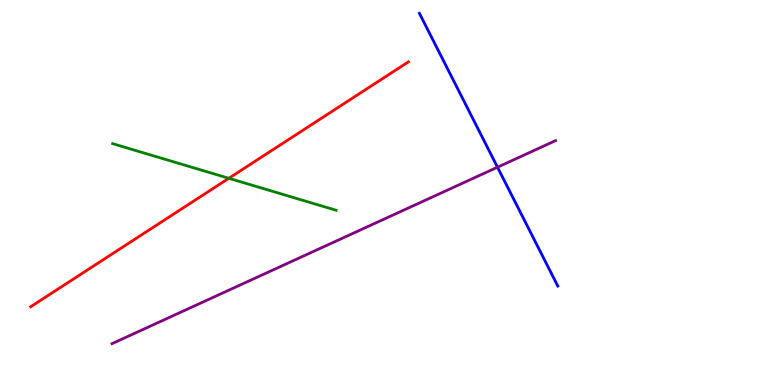[{'lines': ['blue', 'red'], 'intersections': []}, {'lines': ['green', 'red'], 'intersections': [{'x': 2.95, 'y': 5.37}]}, {'lines': ['purple', 'red'], 'intersections': []}, {'lines': ['blue', 'green'], 'intersections': []}, {'lines': ['blue', 'purple'], 'intersections': [{'x': 6.42, 'y': 5.66}]}, {'lines': ['green', 'purple'], 'intersections': []}]